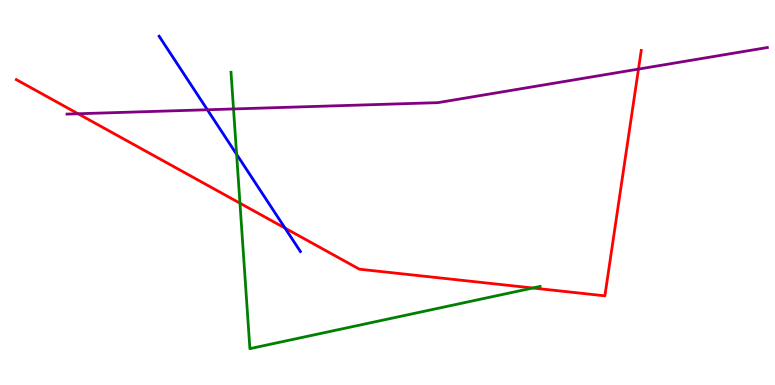[{'lines': ['blue', 'red'], 'intersections': [{'x': 3.68, 'y': 4.08}]}, {'lines': ['green', 'red'], 'intersections': [{'x': 3.1, 'y': 4.72}, {'x': 6.87, 'y': 2.52}]}, {'lines': ['purple', 'red'], 'intersections': [{'x': 1.01, 'y': 7.05}, {'x': 8.24, 'y': 8.21}]}, {'lines': ['blue', 'green'], 'intersections': [{'x': 3.05, 'y': 5.99}]}, {'lines': ['blue', 'purple'], 'intersections': [{'x': 2.68, 'y': 7.15}]}, {'lines': ['green', 'purple'], 'intersections': [{'x': 3.01, 'y': 7.17}]}]